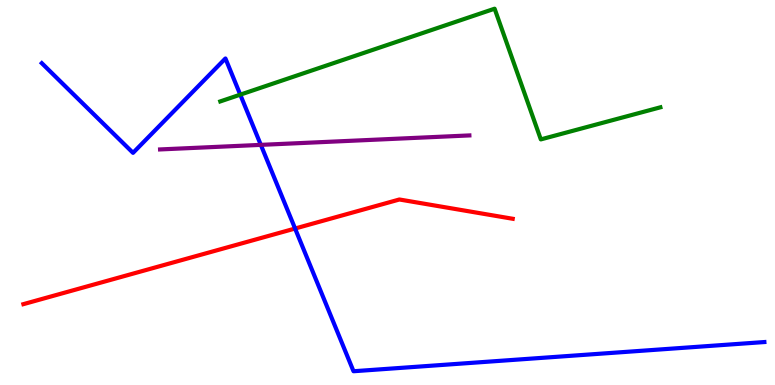[{'lines': ['blue', 'red'], 'intersections': [{'x': 3.81, 'y': 4.06}]}, {'lines': ['green', 'red'], 'intersections': []}, {'lines': ['purple', 'red'], 'intersections': []}, {'lines': ['blue', 'green'], 'intersections': [{'x': 3.1, 'y': 7.54}]}, {'lines': ['blue', 'purple'], 'intersections': [{'x': 3.37, 'y': 6.24}]}, {'lines': ['green', 'purple'], 'intersections': []}]